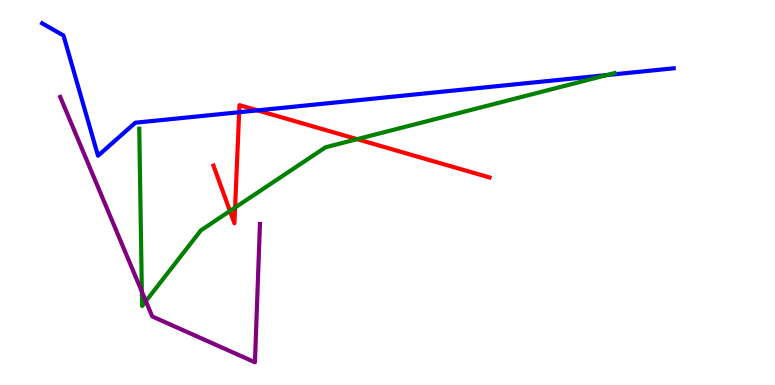[{'lines': ['blue', 'red'], 'intersections': [{'x': 3.09, 'y': 7.09}, {'x': 3.32, 'y': 7.13}]}, {'lines': ['green', 'red'], 'intersections': [{'x': 2.97, 'y': 4.52}, {'x': 3.03, 'y': 4.61}, {'x': 4.61, 'y': 6.39}]}, {'lines': ['purple', 'red'], 'intersections': []}, {'lines': ['blue', 'green'], 'intersections': [{'x': 7.83, 'y': 8.05}]}, {'lines': ['blue', 'purple'], 'intersections': []}, {'lines': ['green', 'purple'], 'intersections': [{'x': 1.83, 'y': 2.43}, {'x': 1.88, 'y': 2.18}]}]